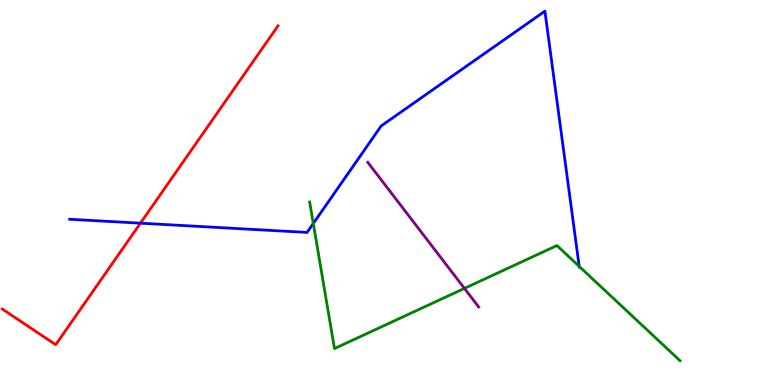[{'lines': ['blue', 'red'], 'intersections': [{'x': 1.81, 'y': 4.2}]}, {'lines': ['green', 'red'], 'intersections': []}, {'lines': ['purple', 'red'], 'intersections': []}, {'lines': ['blue', 'green'], 'intersections': [{'x': 4.04, 'y': 4.2}, {'x': 7.47, 'y': 3.08}]}, {'lines': ['blue', 'purple'], 'intersections': []}, {'lines': ['green', 'purple'], 'intersections': [{'x': 5.99, 'y': 2.51}]}]